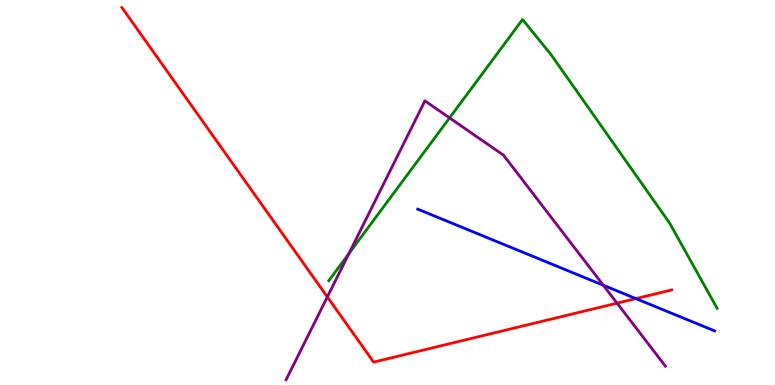[{'lines': ['blue', 'red'], 'intersections': [{'x': 8.2, 'y': 2.24}]}, {'lines': ['green', 'red'], 'intersections': []}, {'lines': ['purple', 'red'], 'intersections': [{'x': 4.22, 'y': 2.29}, {'x': 7.96, 'y': 2.13}]}, {'lines': ['blue', 'green'], 'intersections': []}, {'lines': ['blue', 'purple'], 'intersections': [{'x': 7.78, 'y': 2.59}]}, {'lines': ['green', 'purple'], 'intersections': [{'x': 4.5, 'y': 3.41}, {'x': 5.8, 'y': 6.94}]}]